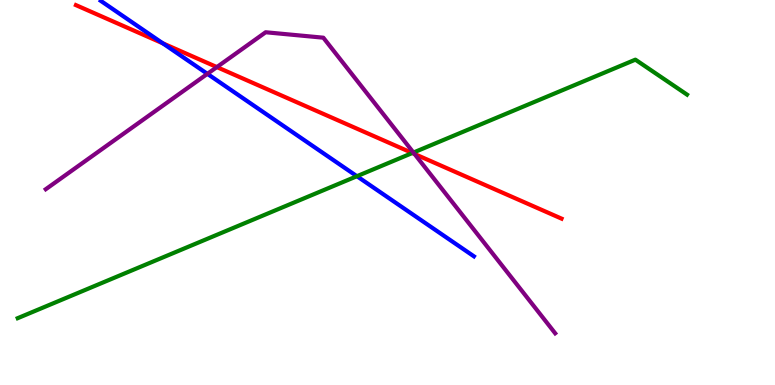[{'lines': ['blue', 'red'], 'intersections': [{'x': 2.1, 'y': 8.87}]}, {'lines': ['green', 'red'], 'intersections': [{'x': 5.32, 'y': 6.03}]}, {'lines': ['purple', 'red'], 'intersections': [{'x': 2.8, 'y': 8.26}, {'x': 5.35, 'y': 6.0}]}, {'lines': ['blue', 'green'], 'intersections': [{'x': 4.61, 'y': 5.42}]}, {'lines': ['blue', 'purple'], 'intersections': [{'x': 2.68, 'y': 8.08}]}, {'lines': ['green', 'purple'], 'intersections': [{'x': 5.33, 'y': 6.04}]}]